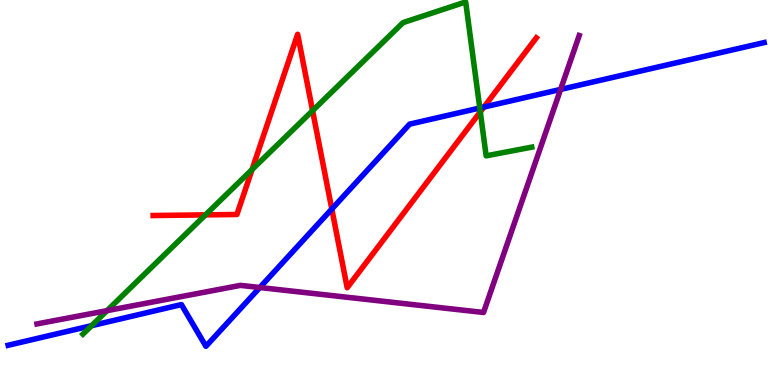[{'lines': ['blue', 'red'], 'intersections': [{'x': 4.28, 'y': 4.57}, {'x': 6.24, 'y': 7.22}]}, {'lines': ['green', 'red'], 'intersections': [{'x': 2.65, 'y': 4.42}, {'x': 3.25, 'y': 5.6}, {'x': 4.03, 'y': 7.13}, {'x': 6.2, 'y': 7.09}]}, {'lines': ['purple', 'red'], 'intersections': []}, {'lines': ['blue', 'green'], 'intersections': [{'x': 1.18, 'y': 1.54}, {'x': 6.19, 'y': 7.19}]}, {'lines': ['blue', 'purple'], 'intersections': [{'x': 3.35, 'y': 2.53}, {'x': 7.23, 'y': 7.68}]}, {'lines': ['green', 'purple'], 'intersections': [{'x': 1.38, 'y': 1.93}]}]